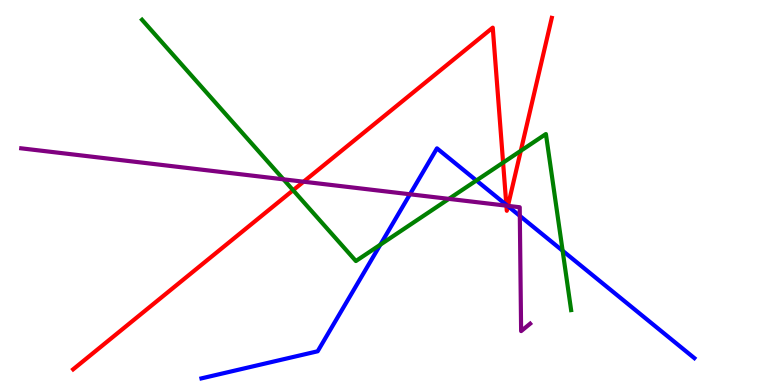[{'lines': ['blue', 'red'], 'intersections': [{'x': 6.53, 'y': 4.68}, {'x': 6.55, 'y': 4.65}]}, {'lines': ['green', 'red'], 'intersections': [{'x': 3.78, 'y': 5.06}, {'x': 6.49, 'y': 5.78}, {'x': 6.72, 'y': 6.08}]}, {'lines': ['purple', 'red'], 'intersections': [{'x': 3.92, 'y': 5.28}, {'x': 6.53, 'y': 4.66}, {'x': 6.55, 'y': 4.65}]}, {'lines': ['blue', 'green'], 'intersections': [{'x': 4.91, 'y': 3.64}, {'x': 6.15, 'y': 5.31}, {'x': 7.26, 'y': 3.49}]}, {'lines': ['blue', 'purple'], 'intersections': [{'x': 5.29, 'y': 4.95}, {'x': 6.55, 'y': 4.65}, {'x': 6.71, 'y': 4.39}]}, {'lines': ['green', 'purple'], 'intersections': [{'x': 3.66, 'y': 5.34}, {'x': 5.79, 'y': 4.83}]}]